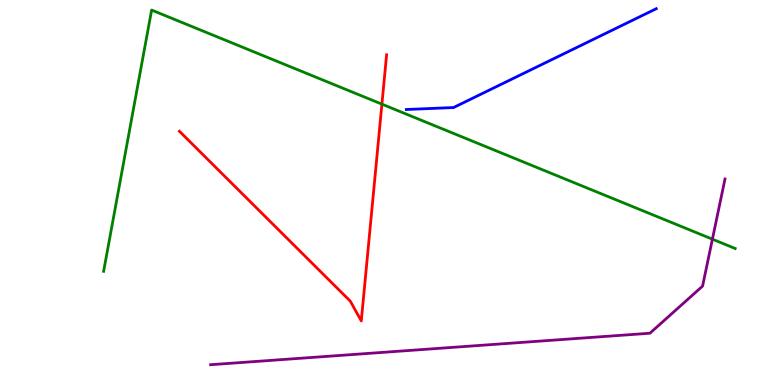[{'lines': ['blue', 'red'], 'intersections': []}, {'lines': ['green', 'red'], 'intersections': [{'x': 4.93, 'y': 7.29}]}, {'lines': ['purple', 'red'], 'intersections': []}, {'lines': ['blue', 'green'], 'intersections': []}, {'lines': ['blue', 'purple'], 'intersections': []}, {'lines': ['green', 'purple'], 'intersections': [{'x': 9.19, 'y': 3.79}]}]